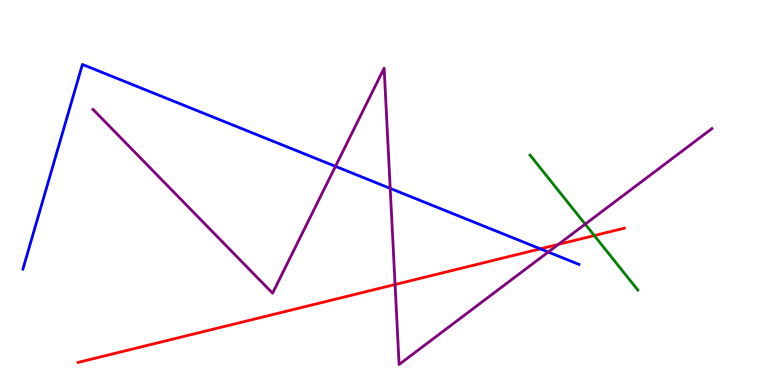[{'lines': ['blue', 'red'], 'intersections': [{'x': 6.97, 'y': 3.54}]}, {'lines': ['green', 'red'], 'intersections': [{'x': 7.67, 'y': 3.88}]}, {'lines': ['purple', 'red'], 'intersections': [{'x': 5.1, 'y': 2.61}, {'x': 7.2, 'y': 3.65}]}, {'lines': ['blue', 'green'], 'intersections': []}, {'lines': ['blue', 'purple'], 'intersections': [{'x': 4.33, 'y': 5.68}, {'x': 5.03, 'y': 5.11}, {'x': 7.07, 'y': 3.45}]}, {'lines': ['green', 'purple'], 'intersections': [{'x': 7.55, 'y': 4.18}]}]